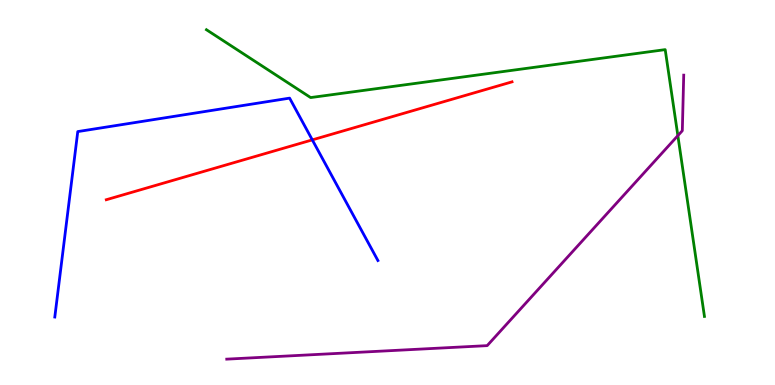[{'lines': ['blue', 'red'], 'intersections': [{'x': 4.03, 'y': 6.37}]}, {'lines': ['green', 'red'], 'intersections': []}, {'lines': ['purple', 'red'], 'intersections': []}, {'lines': ['blue', 'green'], 'intersections': []}, {'lines': ['blue', 'purple'], 'intersections': []}, {'lines': ['green', 'purple'], 'intersections': [{'x': 8.75, 'y': 6.48}]}]